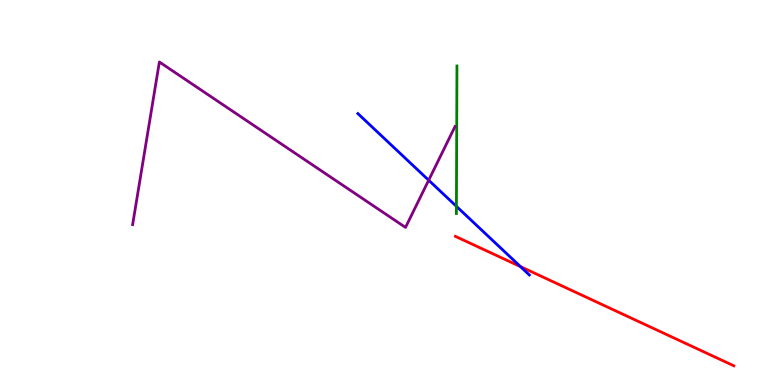[{'lines': ['blue', 'red'], 'intersections': [{'x': 6.72, 'y': 3.08}]}, {'lines': ['green', 'red'], 'intersections': []}, {'lines': ['purple', 'red'], 'intersections': []}, {'lines': ['blue', 'green'], 'intersections': [{'x': 5.89, 'y': 4.64}]}, {'lines': ['blue', 'purple'], 'intersections': [{'x': 5.53, 'y': 5.32}]}, {'lines': ['green', 'purple'], 'intersections': []}]